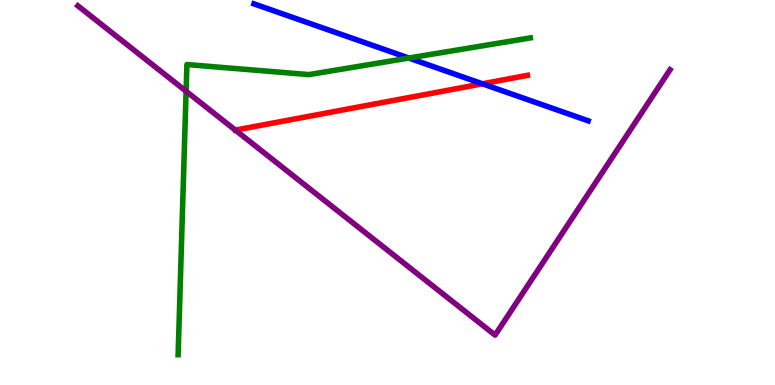[{'lines': ['blue', 'red'], 'intersections': [{'x': 6.22, 'y': 7.82}]}, {'lines': ['green', 'red'], 'intersections': []}, {'lines': ['purple', 'red'], 'intersections': []}, {'lines': ['blue', 'green'], 'intersections': [{'x': 5.28, 'y': 8.49}]}, {'lines': ['blue', 'purple'], 'intersections': []}, {'lines': ['green', 'purple'], 'intersections': [{'x': 2.4, 'y': 7.63}]}]